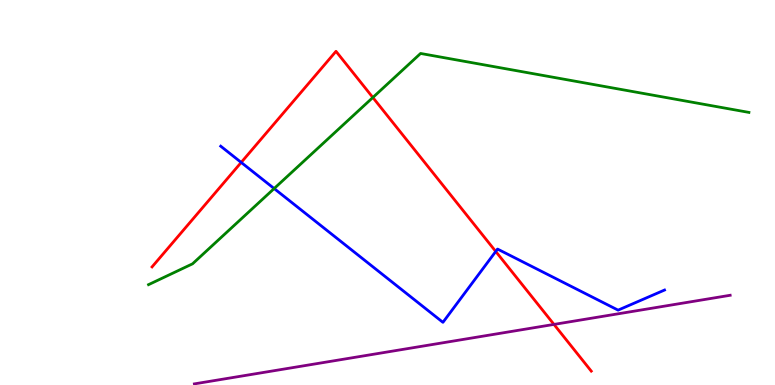[{'lines': ['blue', 'red'], 'intersections': [{'x': 3.11, 'y': 5.78}, {'x': 6.4, 'y': 3.47}]}, {'lines': ['green', 'red'], 'intersections': [{'x': 4.81, 'y': 7.47}]}, {'lines': ['purple', 'red'], 'intersections': [{'x': 7.15, 'y': 1.57}]}, {'lines': ['blue', 'green'], 'intersections': [{'x': 3.54, 'y': 5.1}]}, {'lines': ['blue', 'purple'], 'intersections': []}, {'lines': ['green', 'purple'], 'intersections': []}]